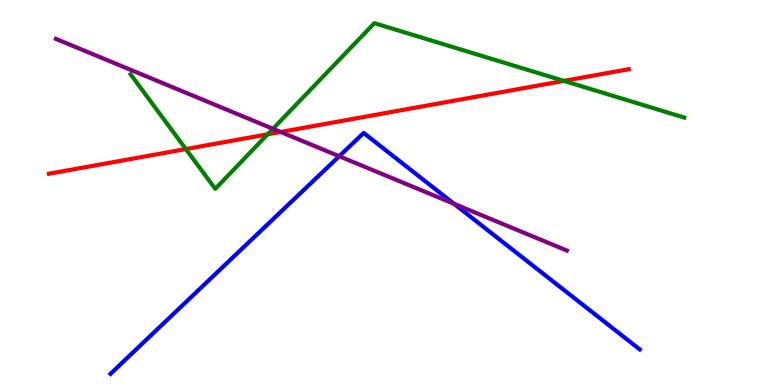[{'lines': ['blue', 'red'], 'intersections': []}, {'lines': ['green', 'red'], 'intersections': [{'x': 2.4, 'y': 6.13}, {'x': 3.45, 'y': 6.51}, {'x': 7.28, 'y': 7.9}]}, {'lines': ['purple', 'red'], 'intersections': [{'x': 3.62, 'y': 6.57}]}, {'lines': ['blue', 'green'], 'intersections': []}, {'lines': ['blue', 'purple'], 'intersections': [{'x': 4.38, 'y': 5.94}, {'x': 5.86, 'y': 4.71}]}, {'lines': ['green', 'purple'], 'intersections': [{'x': 3.52, 'y': 6.65}]}]